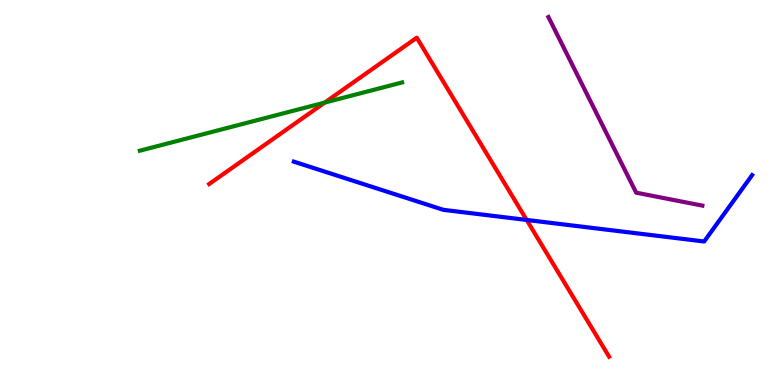[{'lines': ['blue', 'red'], 'intersections': [{'x': 6.8, 'y': 4.29}]}, {'lines': ['green', 'red'], 'intersections': [{'x': 4.19, 'y': 7.34}]}, {'lines': ['purple', 'red'], 'intersections': []}, {'lines': ['blue', 'green'], 'intersections': []}, {'lines': ['blue', 'purple'], 'intersections': []}, {'lines': ['green', 'purple'], 'intersections': []}]